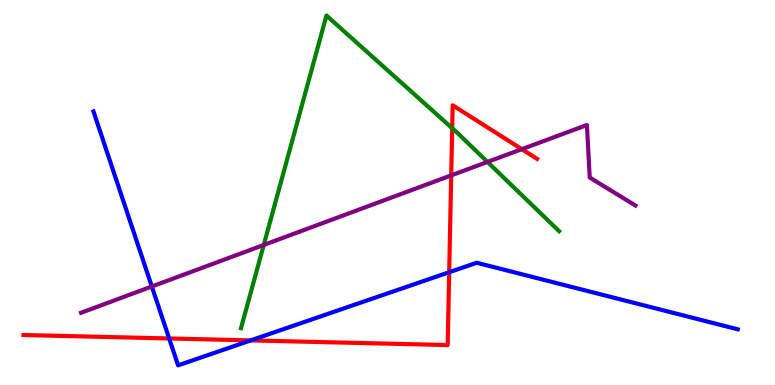[{'lines': ['blue', 'red'], 'intersections': [{'x': 2.18, 'y': 1.21}, {'x': 3.24, 'y': 1.16}, {'x': 5.8, 'y': 2.93}]}, {'lines': ['green', 'red'], 'intersections': [{'x': 5.83, 'y': 6.67}]}, {'lines': ['purple', 'red'], 'intersections': [{'x': 5.82, 'y': 5.44}, {'x': 6.73, 'y': 6.13}]}, {'lines': ['blue', 'green'], 'intersections': []}, {'lines': ['blue', 'purple'], 'intersections': [{'x': 1.96, 'y': 2.56}]}, {'lines': ['green', 'purple'], 'intersections': [{'x': 3.4, 'y': 3.64}, {'x': 6.29, 'y': 5.79}]}]